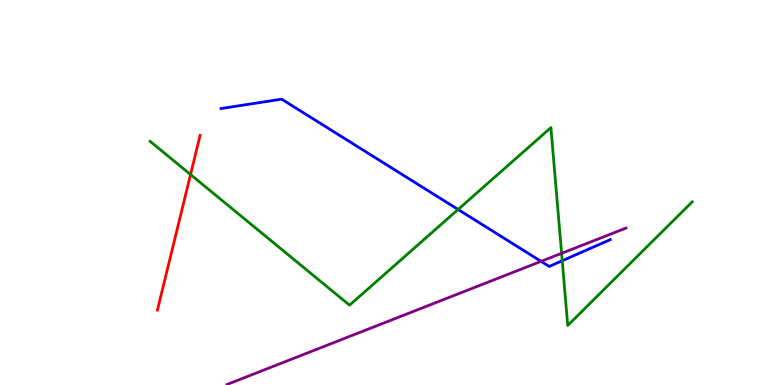[{'lines': ['blue', 'red'], 'intersections': []}, {'lines': ['green', 'red'], 'intersections': [{'x': 2.46, 'y': 5.47}]}, {'lines': ['purple', 'red'], 'intersections': []}, {'lines': ['blue', 'green'], 'intersections': [{'x': 5.91, 'y': 4.56}, {'x': 7.25, 'y': 3.23}]}, {'lines': ['blue', 'purple'], 'intersections': [{'x': 6.98, 'y': 3.21}]}, {'lines': ['green', 'purple'], 'intersections': [{'x': 7.25, 'y': 3.42}]}]